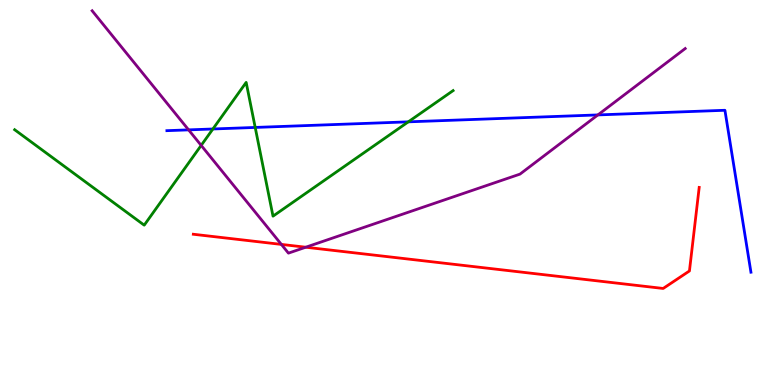[{'lines': ['blue', 'red'], 'intersections': []}, {'lines': ['green', 'red'], 'intersections': []}, {'lines': ['purple', 'red'], 'intersections': [{'x': 3.63, 'y': 3.65}, {'x': 3.95, 'y': 3.58}]}, {'lines': ['blue', 'green'], 'intersections': [{'x': 2.75, 'y': 6.65}, {'x': 3.29, 'y': 6.69}, {'x': 5.27, 'y': 6.84}]}, {'lines': ['blue', 'purple'], 'intersections': [{'x': 2.43, 'y': 6.63}, {'x': 7.71, 'y': 7.02}]}, {'lines': ['green', 'purple'], 'intersections': [{'x': 2.6, 'y': 6.22}]}]